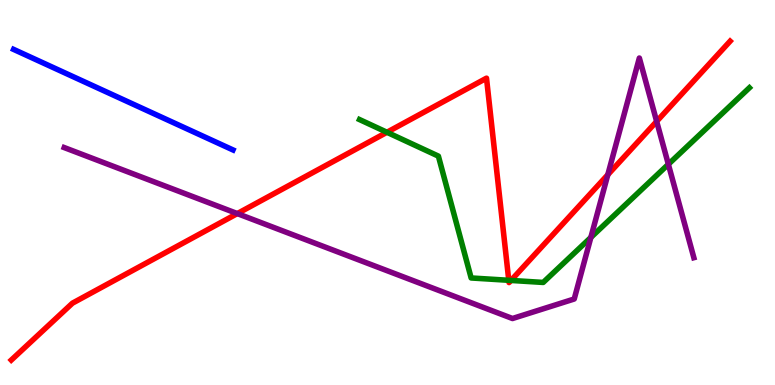[{'lines': ['blue', 'red'], 'intersections': []}, {'lines': ['green', 'red'], 'intersections': [{'x': 4.99, 'y': 6.56}, {'x': 6.56, 'y': 2.72}, {'x': 6.59, 'y': 2.72}]}, {'lines': ['purple', 'red'], 'intersections': [{'x': 3.06, 'y': 4.45}, {'x': 7.84, 'y': 5.46}, {'x': 8.47, 'y': 6.85}]}, {'lines': ['blue', 'green'], 'intersections': []}, {'lines': ['blue', 'purple'], 'intersections': []}, {'lines': ['green', 'purple'], 'intersections': [{'x': 7.62, 'y': 3.83}, {'x': 8.62, 'y': 5.73}]}]